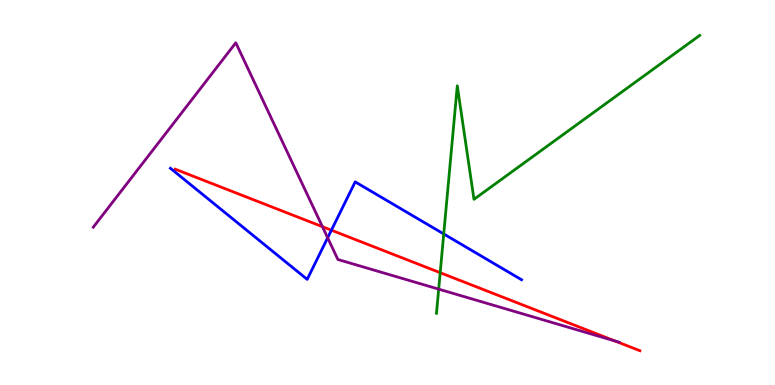[{'lines': ['blue', 'red'], 'intersections': [{'x': 4.28, 'y': 4.02}]}, {'lines': ['green', 'red'], 'intersections': [{'x': 5.68, 'y': 2.92}]}, {'lines': ['purple', 'red'], 'intersections': [{'x': 4.16, 'y': 4.11}, {'x': 7.94, 'y': 1.14}]}, {'lines': ['blue', 'green'], 'intersections': [{'x': 5.73, 'y': 3.92}]}, {'lines': ['blue', 'purple'], 'intersections': [{'x': 4.23, 'y': 3.82}]}, {'lines': ['green', 'purple'], 'intersections': [{'x': 5.66, 'y': 2.49}]}]